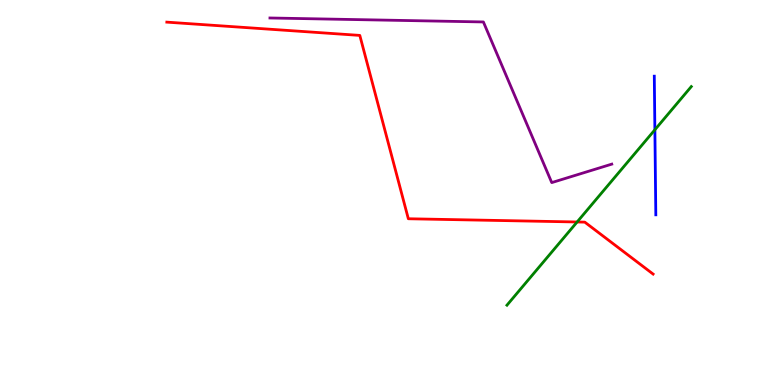[{'lines': ['blue', 'red'], 'intersections': []}, {'lines': ['green', 'red'], 'intersections': [{'x': 7.45, 'y': 4.23}]}, {'lines': ['purple', 'red'], 'intersections': []}, {'lines': ['blue', 'green'], 'intersections': [{'x': 8.45, 'y': 6.63}]}, {'lines': ['blue', 'purple'], 'intersections': []}, {'lines': ['green', 'purple'], 'intersections': []}]